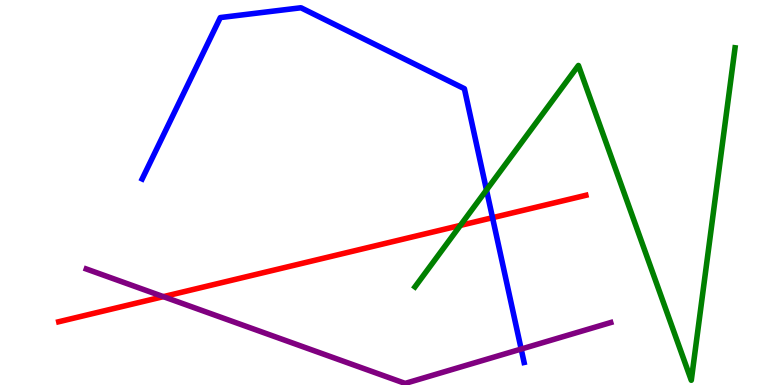[{'lines': ['blue', 'red'], 'intersections': [{'x': 6.36, 'y': 4.35}]}, {'lines': ['green', 'red'], 'intersections': [{'x': 5.94, 'y': 4.15}]}, {'lines': ['purple', 'red'], 'intersections': [{'x': 2.11, 'y': 2.29}]}, {'lines': ['blue', 'green'], 'intersections': [{'x': 6.28, 'y': 5.07}]}, {'lines': ['blue', 'purple'], 'intersections': [{'x': 6.72, 'y': 0.934}]}, {'lines': ['green', 'purple'], 'intersections': []}]